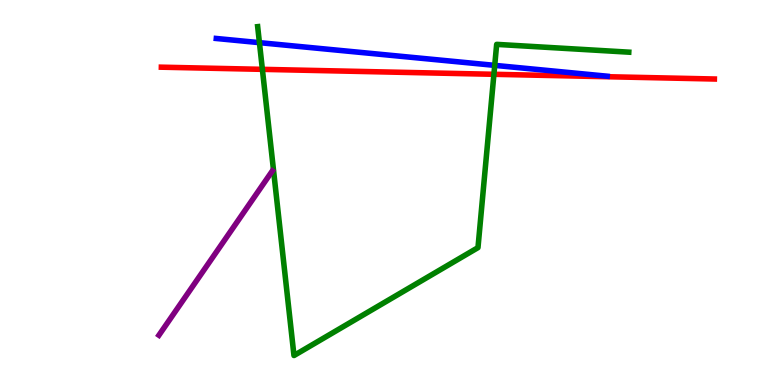[{'lines': ['blue', 'red'], 'intersections': []}, {'lines': ['green', 'red'], 'intersections': [{'x': 3.39, 'y': 8.2}, {'x': 6.37, 'y': 8.07}]}, {'lines': ['purple', 'red'], 'intersections': []}, {'lines': ['blue', 'green'], 'intersections': [{'x': 3.35, 'y': 8.89}, {'x': 6.38, 'y': 8.3}]}, {'lines': ['blue', 'purple'], 'intersections': []}, {'lines': ['green', 'purple'], 'intersections': []}]